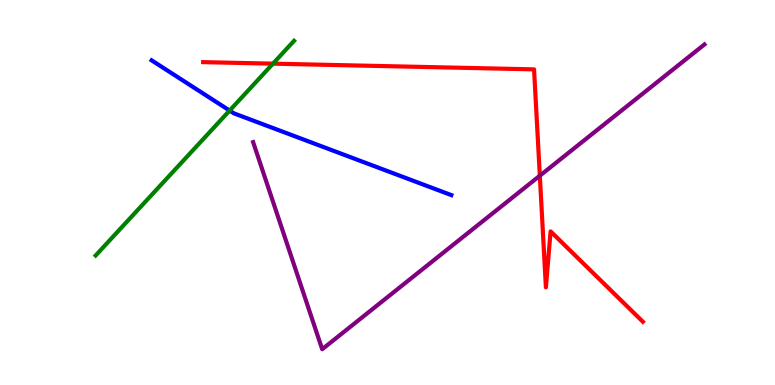[{'lines': ['blue', 'red'], 'intersections': []}, {'lines': ['green', 'red'], 'intersections': [{'x': 3.52, 'y': 8.35}]}, {'lines': ['purple', 'red'], 'intersections': [{'x': 6.97, 'y': 5.44}]}, {'lines': ['blue', 'green'], 'intersections': [{'x': 2.96, 'y': 7.13}]}, {'lines': ['blue', 'purple'], 'intersections': []}, {'lines': ['green', 'purple'], 'intersections': []}]